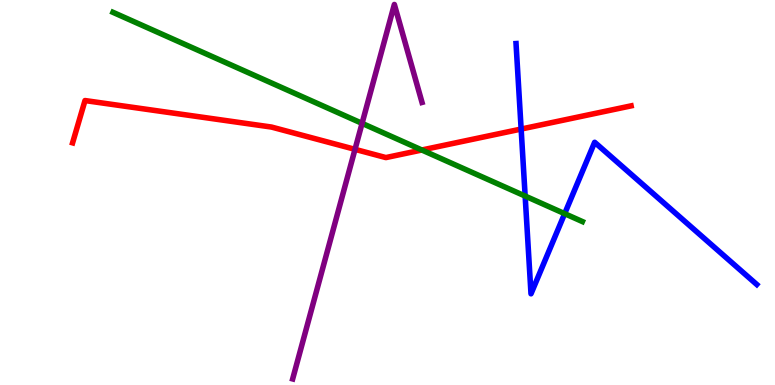[{'lines': ['blue', 'red'], 'intersections': [{'x': 6.72, 'y': 6.65}]}, {'lines': ['green', 'red'], 'intersections': [{'x': 5.44, 'y': 6.1}]}, {'lines': ['purple', 'red'], 'intersections': [{'x': 4.58, 'y': 6.12}]}, {'lines': ['blue', 'green'], 'intersections': [{'x': 6.78, 'y': 4.91}, {'x': 7.29, 'y': 4.45}]}, {'lines': ['blue', 'purple'], 'intersections': []}, {'lines': ['green', 'purple'], 'intersections': [{'x': 4.67, 'y': 6.8}]}]